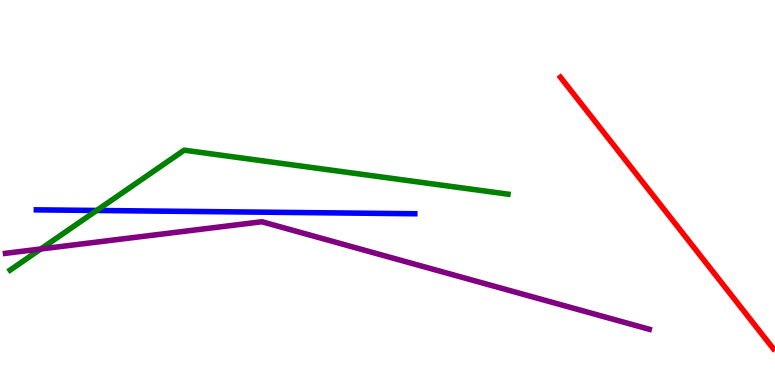[{'lines': ['blue', 'red'], 'intersections': []}, {'lines': ['green', 'red'], 'intersections': []}, {'lines': ['purple', 'red'], 'intersections': []}, {'lines': ['blue', 'green'], 'intersections': [{'x': 1.25, 'y': 4.53}]}, {'lines': ['blue', 'purple'], 'intersections': []}, {'lines': ['green', 'purple'], 'intersections': [{'x': 0.526, 'y': 3.53}]}]